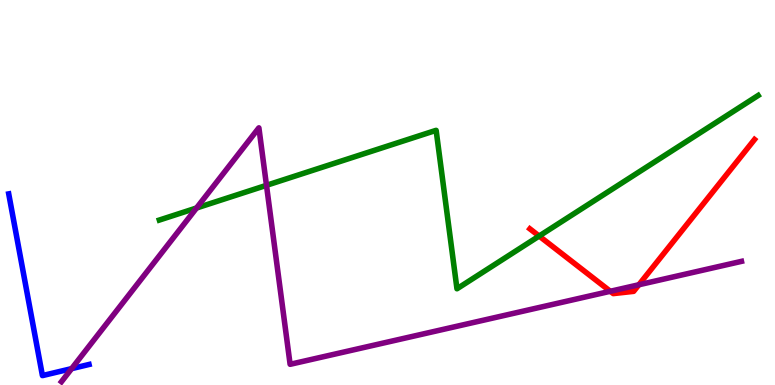[{'lines': ['blue', 'red'], 'intersections': []}, {'lines': ['green', 'red'], 'intersections': [{'x': 6.96, 'y': 3.87}]}, {'lines': ['purple', 'red'], 'intersections': [{'x': 7.87, 'y': 2.43}, {'x': 8.24, 'y': 2.6}]}, {'lines': ['blue', 'green'], 'intersections': []}, {'lines': ['blue', 'purple'], 'intersections': [{'x': 0.924, 'y': 0.425}]}, {'lines': ['green', 'purple'], 'intersections': [{'x': 2.54, 'y': 4.6}, {'x': 3.44, 'y': 5.19}]}]